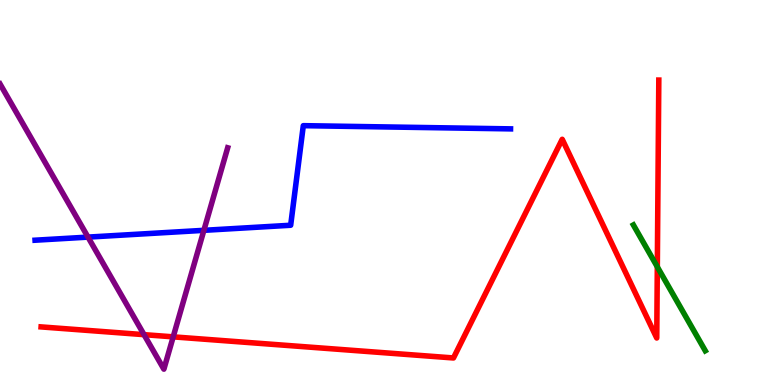[{'lines': ['blue', 'red'], 'intersections': []}, {'lines': ['green', 'red'], 'intersections': [{'x': 8.48, 'y': 3.07}]}, {'lines': ['purple', 'red'], 'intersections': [{'x': 1.86, 'y': 1.31}, {'x': 2.23, 'y': 1.25}]}, {'lines': ['blue', 'green'], 'intersections': []}, {'lines': ['blue', 'purple'], 'intersections': [{'x': 1.14, 'y': 3.84}, {'x': 2.63, 'y': 4.02}]}, {'lines': ['green', 'purple'], 'intersections': []}]